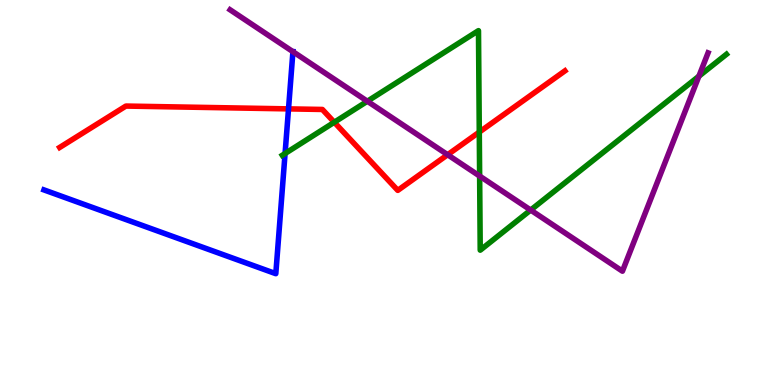[{'lines': ['blue', 'red'], 'intersections': [{'x': 3.72, 'y': 7.17}]}, {'lines': ['green', 'red'], 'intersections': [{'x': 4.31, 'y': 6.82}, {'x': 6.18, 'y': 6.57}]}, {'lines': ['purple', 'red'], 'intersections': [{'x': 5.78, 'y': 5.98}]}, {'lines': ['blue', 'green'], 'intersections': [{'x': 3.68, 'y': 6.01}]}, {'lines': ['blue', 'purple'], 'intersections': [{'x': 3.78, 'y': 8.66}]}, {'lines': ['green', 'purple'], 'intersections': [{'x': 4.74, 'y': 7.37}, {'x': 6.19, 'y': 5.43}, {'x': 6.85, 'y': 4.54}, {'x': 9.02, 'y': 8.02}]}]